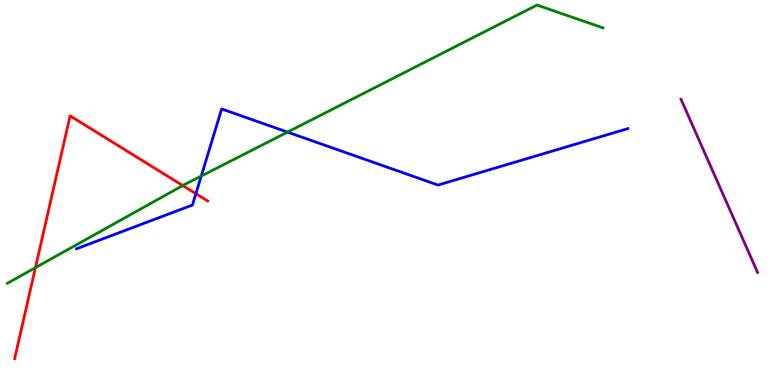[{'lines': ['blue', 'red'], 'intersections': [{'x': 2.53, 'y': 4.97}]}, {'lines': ['green', 'red'], 'intersections': [{'x': 0.457, 'y': 3.05}, {'x': 2.36, 'y': 5.18}]}, {'lines': ['purple', 'red'], 'intersections': []}, {'lines': ['blue', 'green'], 'intersections': [{'x': 2.6, 'y': 5.43}, {'x': 3.71, 'y': 6.57}]}, {'lines': ['blue', 'purple'], 'intersections': []}, {'lines': ['green', 'purple'], 'intersections': []}]